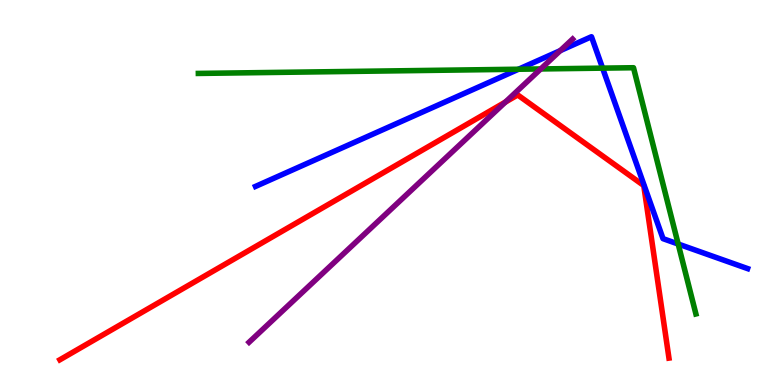[{'lines': ['blue', 'red'], 'intersections': []}, {'lines': ['green', 'red'], 'intersections': []}, {'lines': ['purple', 'red'], 'intersections': [{'x': 6.52, 'y': 7.35}]}, {'lines': ['blue', 'green'], 'intersections': [{'x': 6.69, 'y': 8.2}, {'x': 7.78, 'y': 8.23}, {'x': 8.75, 'y': 3.66}]}, {'lines': ['blue', 'purple'], 'intersections': [{'x': 7.23, 'y': 8.69}]}, {'lines': ['green', 'purple'], 'intersections': [{'x': 6.98, 'y': 8.21}]}]